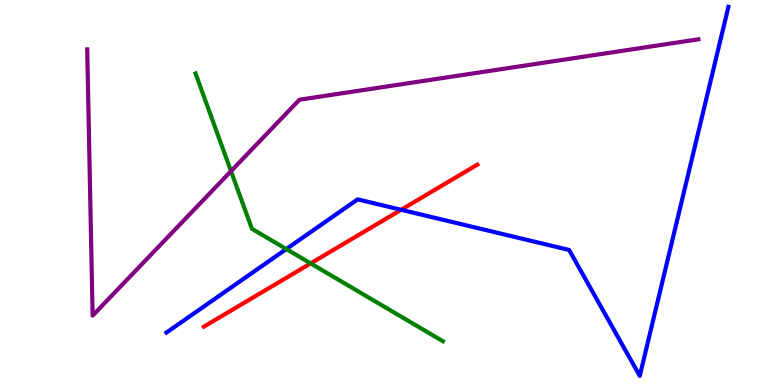[{'lines': ['blue', 'red'], 'intersections': [{'x': 5.18, 'y': 4.55}]}, {'lines': ['green', 'red'], 'intersections': [{'x': 4.01, 'y': 3.16}]}, {'lines': ['purple', 'red'], 'intersections': []}, {'lines': ['blue', 'green'], 'intersections': [{'x': 3.69, 'y': 3.53}]}, {'lines': ['blue', 'purple'], 'intersections': []}, {'lines': ['green', 'purple'], 'intersections': [{'x': 2.98, 'y': 5.55}]}]